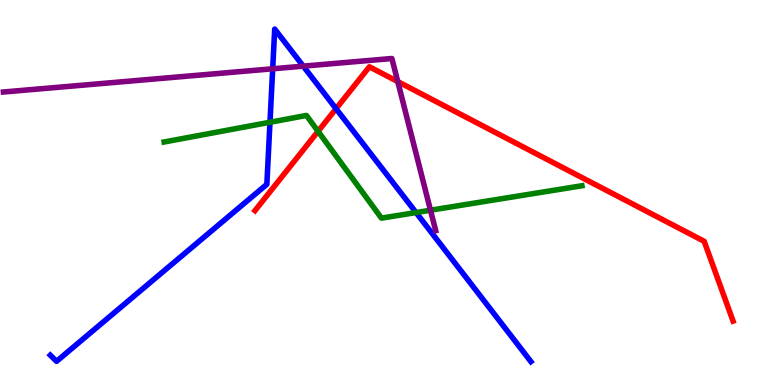[{'lines': ['blue', 'red'], 'intersections': [{'x': 4.34, 'y': 7.18}]}, {'lines': ['green', 'red'], 'intersections': [{'x': 4.1, 'y': 6.59}]}, {'lines': ['purple', 'red'], 'intersections': [{'x': 5.13, 'y': 7.88}]}, {'lines': ['blue', 'green'], 'intersections': [{'x': 3.48, 'y': 6.82}, {'x': 5.37, 'y': 4.48}]}, {'lines': ['blue', 'purple'], 'intersections': [{'x': 3.52, 'y': 8.21}, {'x': 3.91, 'y': 8.28}]}, {'lines': ['green', 'purple'], 'intersections': [{'x': 5.55, 'y': 4.54}]}]